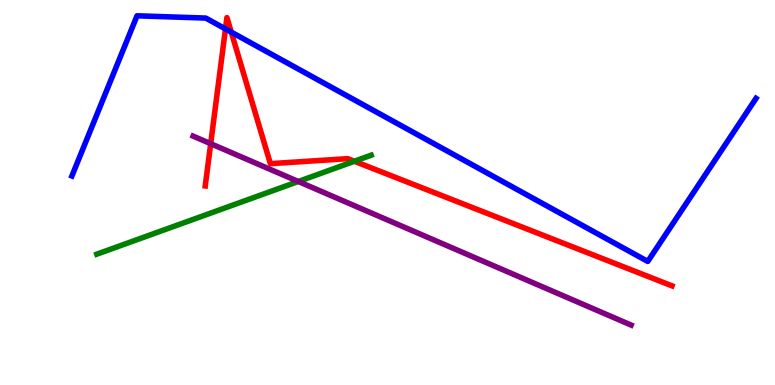[{'lines': ['blue', 'red'], 'intersections': [{'x': 2.91, 'y': 9.25}, {'x': 2.98, 'y': 9.17}]}, {'lines': ['green', 'red'], 'intersections': [{'x': 4.57, 'y': 5.81}]}, {'lines': ['purple', 'red'], 'intersections': [{'x': 2.72, 'y': 6.27}]}, {'lines': ['blue', 'green'], 'intersections': []}, {'lines': ['blue', 'purple'], 'intersections': []}, {'lines': ['green', 'purple'], 'intersections': [{'x': 3.85, 'y': 5.29}]}]